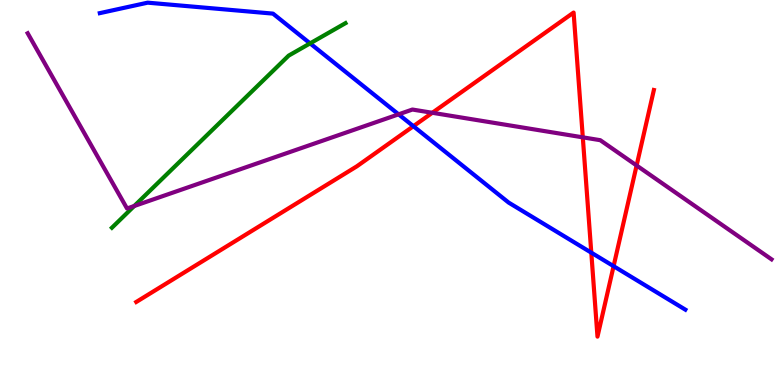[{'lines': ['blue', 'red'], 'intersections': [{'x': 5.33, 'y': 6.72}, {'x': 7.63, 'y': 3.44}, {'x': 7.92, 'y': 3.09}]}, {'lines': ['green', 'red'], 'intersections': []}, {'lines': ['purple', 'red'], 'intersections': [{'x': 5.58, 'y': 7.07}, {'x': 7.52, 'y': 6.43}, {'x': 8.21, 'y': 5.7}]}, {'lines': ['blue', 'green'], 'intersections': [{'x': 4.0, 'y': 8.87}]}, {'lines': ['blue', 'purple'], 'intersections': [{'x': 5.14, 'y': 7.03}]}, {'lines': ['green', 'purple'], 'intersections': [{'x': 1.73, 'y': 4.65}]}]